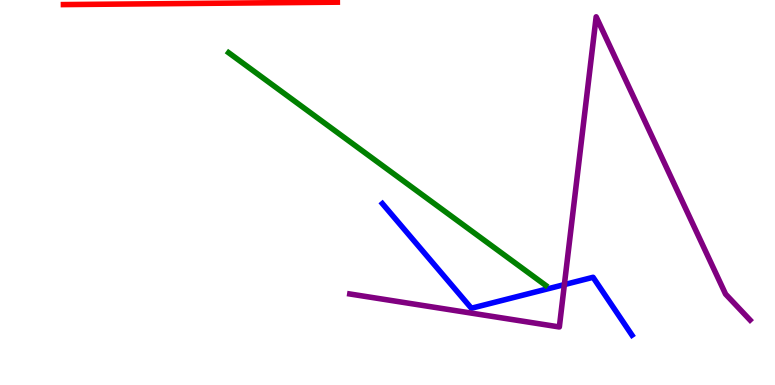[{'lines': ['blue', 'red'], 'intersections': []}, {'lines': ['green', 'red'], 'intersections': []}, {'lines': ['purple', 'red'], 'intersections': []}, {'lines': ['blue', 'green'], 'intersections': []}, {'lines': ['blue', 'purple'], 'intersections': [{'x': 7.28, 'y': 2.61}]}, {'lines': ['green', 'purple'], 'intersections': []}]